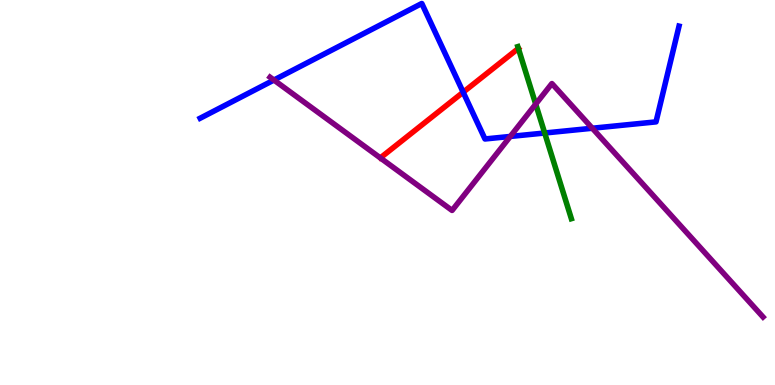[{'lines': ['blue', 'red'], 'intersections': [{'x': 5.98, 'y': 7.6}]}, {'lines': ['green', 'red'], 'intersections': [{'x': 6.69, 'y': 8.74}]}, {'lines': ['purple', 'red'], 'intersections': []}, {'lines': ['blue', 'green'], 'intersections': [{'x': 7.03, 'y': 6.55}]}, {'lines': ['blue', 'purple'], 'intersections': [{'x': 3.53, 'y': 7.92}, {'x': 6.58, 'y': 6.46}, {'x': 7.64, 'y': 6.67}]}, {'lines': ['green', 'purple'], 'intersections': [{'x': 6.91, 'y': 7.3}]}]